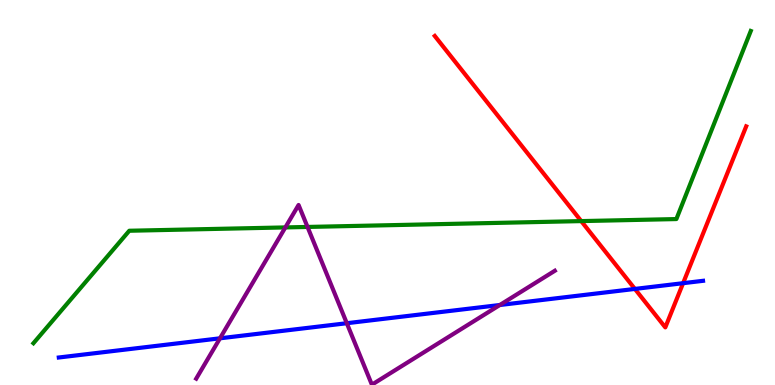[{'lines': ['blue', 'red'], 'intersections': [{'x': 8.19, 'y': 2.5}, {'x': 8.81, 'y': 2.64}]}, {'lines': ['green', 'red'], 'intersections': [{'x': 7.5, 'y': 4.26}]}, {'lines': ['purple', 'red'], 'intersections': []}, {'lines': ['blue', 'green'], 'intersections': []}, {'lines': ['blue', 'purple'], 'intersections': [{'x': 2.84, 'y': 1.21}, {'x': 4.47, 'y': 1.6}, {'x': 6.45, 'y': 2.08}]}, {'lines': ['green', 'purple'], 'intersections': [{'x': 3.68, 'y': 4.09}, {'x': 3.97, 'y': 4.11}]}]